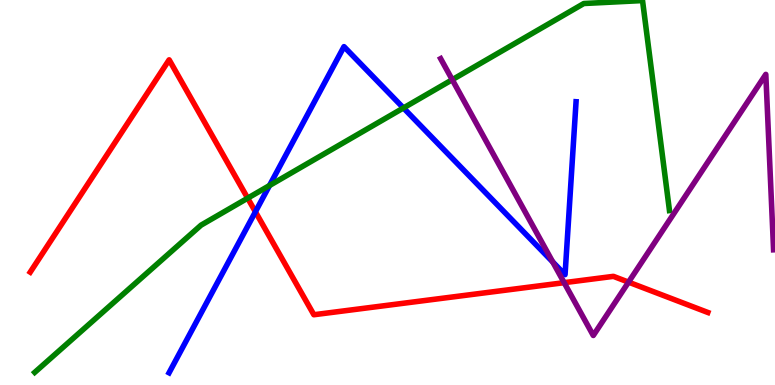[{'lines': ['blue', 'red'], 'intersections': [{'x': 3.3, 'y': 4.5}]}, {'lines': ['green', 'red'], 'intersections': [{'x': 3.2, 'y': 4.85}]}, {'lines': ['purple', 'red'], 'intersections': [{'x': 7.28, 'y': 2.66}, {'x': 8.11, 'y': 2.67}]}, {'lines': ['blue', 'green'], 'intersections': [{'x': 3.48, 'y': 5.18}, {'x': 5.21, 'y': 7.2}]}, {'lines': ['blue', 'purple'], 'intersections': [{'x': 7.13, 'y': 3.2}]}, {'lines': ['green', 'purple'], 'intersections': [{'x': 5.84, 'y': 7.93}]}]